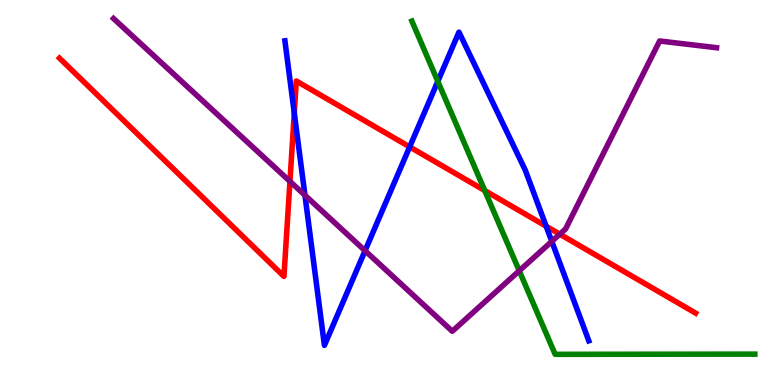[{'lines': ['blue', 'red'], 'intersections': [{'x': 3.8, 'y': 7.07}, {'x': 5.29, 'y': 6.18}, {'x': 7.05, 'y': 4.12}]}, {'lines': ['green', 'red'], 'intersections': [{'x': 6.25, 'y': 5.05}]}, {'lines': ['purple', 'red'], 'intersections': [{'x': 3.74, 'y': 5.29}, {'x': 7.22, 'y': 3.92}]}, {'lines': ['blue', 'green'], 'intersections': [{'x': 5.65, 'y': 7.89}]}, {'lines': ['blue', 'purple'], 'intersections': [{'x': 3.93, 'y': 4.93}, {'x': 4.71, 'y': 3.49}, {'x': 7.12, 'y': 3.73}]}, {'lines': ['green', 'purple'], 'intersections': [{'x': 6.7, 'y': 2.97}]}]